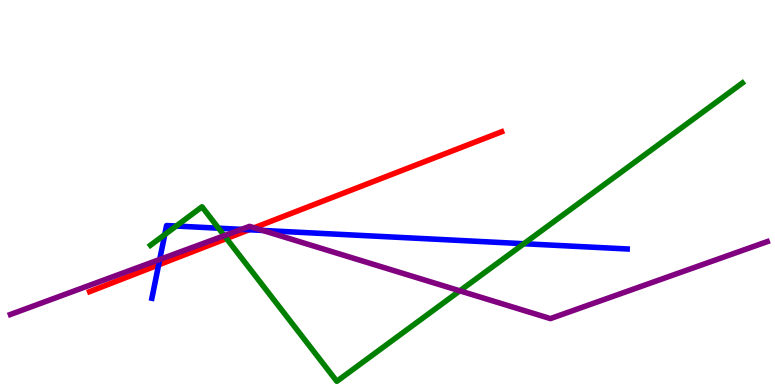[{'lines': ['blue', 'red'], 'intersections': [{'x': 2.05, 'y': 3.12}, {'x': 3.21, 'y': 4.03}]}, {'lines': ['green', 'red'], 'intersections': [{'x': 2.92, 'y': 3.8}]}, {'lines': ['purple', 'red'], 'intersections': [{'x': 3.28, 'y': 4.08}]}, {'lines': ['blue', 'green'], 'intersections': [{'x': 2.13, 'y': 3.91}, {'x': 2.27, 'y': 4.13}, {'x': 2.82, 'y': 4.07}, {'x': 6.76, 'y': 3.67}]}, {'lines': ['blue', 'purple'], 'intersections': [{'x': 2.06, 'y': 3.26}, {'x': 3.12, 'y': 4.04}, {'x': 3.39, 'y': 4.01}]}, {'lines': ['green', 'purple'], 'intersections': [{'x': 2.89, 'y': 3.88}, {'x': 5.93, 'y': 2.45}]}]